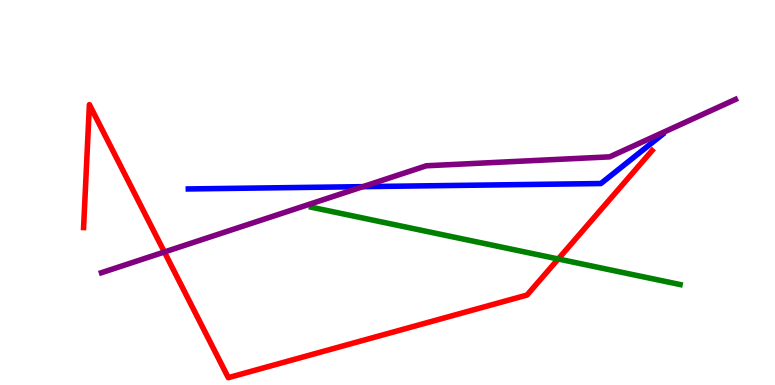[{'lines': ['blue', 'red'], 'intersections': []}, {'lines': ['green', 'red'], 'intersections': [{'x': 7.2, 'y': 3.27}]}, {'lines': ['purple', 'red'], 'intersections': [{'x': 2.12, 'y': 3.45}]}, {'lines': ['blue', 'green'], 'intersections': []}, {'lines': ['blue', 'purple'], 'intersections': [{'x': 4.68, 'y': 5.15}]}, {'lines': ['green', 'purple'], 'intersections': []}]